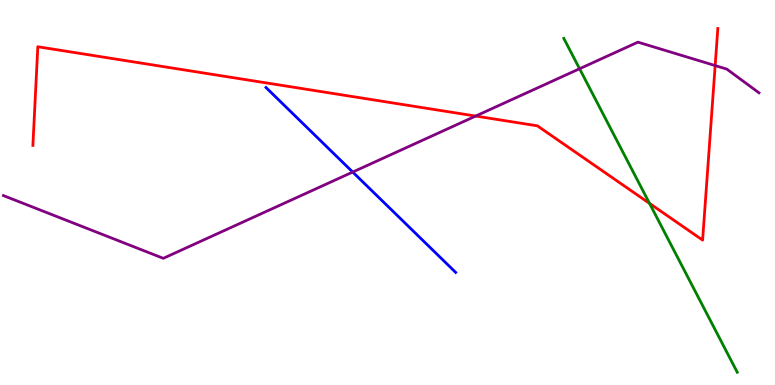[{'lines': ['blue', 'red'], 'intersections': []}, {'lines': ['green', 'red'], 'intersections': [{'x': 8.38, 'y': 4.72}]}, {'lines': ['purple', 'red'], 'intersections': [{'x': 6.14, 'y': 6.99}, {'x': 9.23, 'y': 8.3}]}, {'lines': ['blue', 'green'], 'intersections': []}, {'lines': ['blue', 'purple'], 'intersections': [{'x': 4.55, 'y': 5.53}]}, {'lines': ['green', 'purple'], 'intersections': [{'x': 7.48, 'y': 8.21}]}]